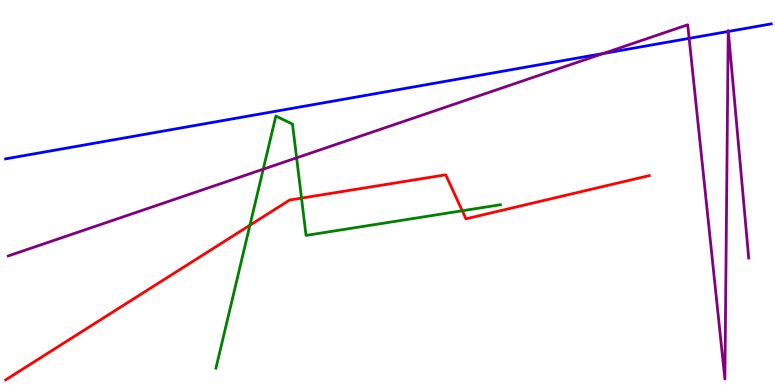[{'lines': ['blue', 'red'], 'intersections': []}, {'lines': ['green', 'red'], 'intersections': [{'x': 3.22, 'y': 4.15}, {'x': 3.89, 'y': 4.85}, {'x': 5.96, 'y': 4.53}]}, {'lines': ['purple', 'red'], 'intersections': []}, {'lines': ['blue', 'green'], 'intersections': []}, {'lines': ['blue', 'purple'], 'intersections': [{'x': 7.78, 'y': 8.61}, {'x': 8.89, 'y': 9.0}, {'x': 9.4, 'y': 9.18}, {'x': 9.4, 'y': 9.18}]}, {'lines': ['green', 'purple'], 'intersections': [{'x': 3.4, 'y': 5.61}, {'x': 3.83, 'y': 5.9}]}]